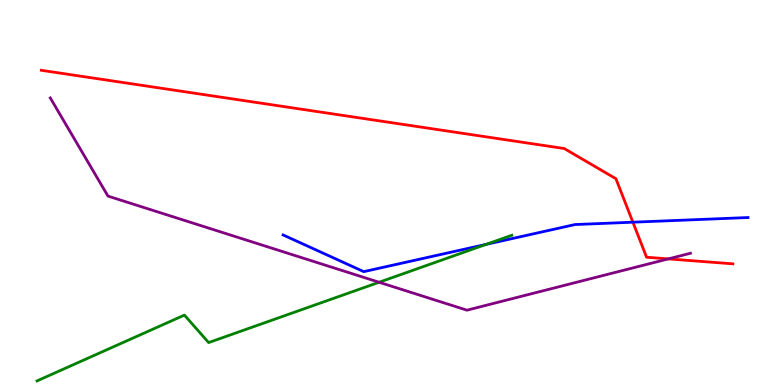[{'lines': ['blue', 'red'], 'intersections': [{'x': 8.17, 'y': 4.23}]}, {'lines': ['green', 'red'], 'intersections': []}, {'lines': ['purple', 'red'], 'intersections': [{'x': 8.62, 'y': 3.28}]}, {'lines': ['blue', 'green'], 'intersections': [{'x': 6.27, 'y': 3.65}]}, {'lines': ['blue', 'purple'], 'intersections': []}, {'lines': ['green', 'purple'], 'intersections': [{'x': 4.89, 'y': 2.67}]}]